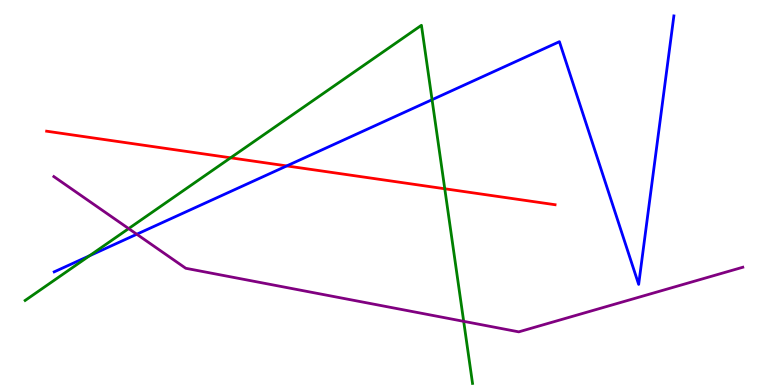[{'lines': ['blue', 'red'], 'intersections': [{'x': 3.7, 'y': 5.69}]}, {'lines': ['green', 'red'], 'intersections': [{'x': 2.98, 'y': 5.9}, {'x': 5.74, 'y': 5.1}]}, {'lines': ['purple', 'red'], 'intersections': []}, {'lines': ['blue', 'green'], 'intersections': [{'x': 1.15, 'y': 3.36}, {'x': 5.57, 'y': 7.41}]}, {'lines': ['blue', 'purple'], 'intersections': [{'x': 1.76, 'y': 3.92}]}, {'lines': ['green', 'purple'], 'intersections': [{'x': 1.66, 'y': 4.06}, {'x': 5.98, 'y': 1.65}]}]